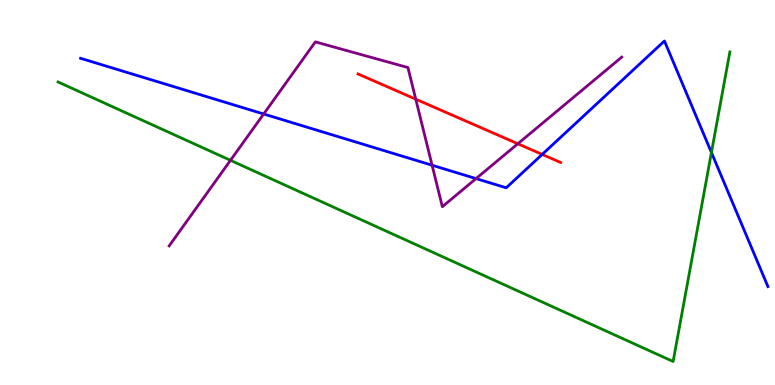[{'lines': ['blue', 'red'], 'intersections': [{'x': 7.0, 'y': 5.99}]}, {'lines': ['green', 'red'], 'intersections': []}, {'lines': ['purple', 'red'], 'intersections': [{'x': 5.36, 'y': 7.42}, {'x': 6.68, 'y': 6.27}]}, {'lines': ['blue', 'green'], 'intersections': [{'x': 9.18, 'y': 6.04}]}, {'lines': ['blue', 'purple'], 'intersections': [{'x': 3.4, 'y': 7.04}, {'x': 5.58, 'y': 5.71}, {'x': 6.14, 'y': 5.36}]}, {'lines': ['green', 'purple'], 'intersections': [{'x': 2.97, 'y': 5.84}]}]